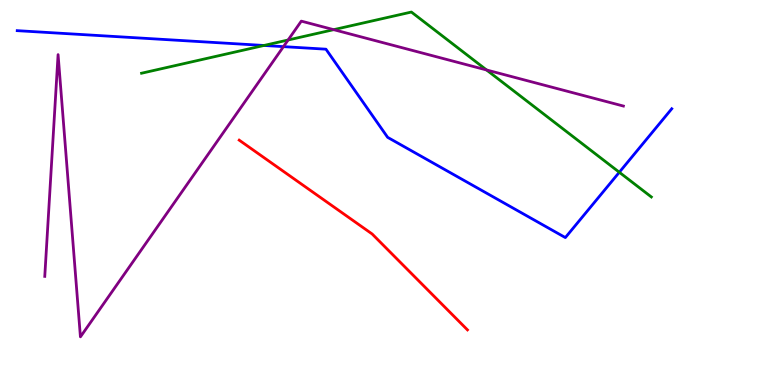[{'lines': ['blue', 'red'], 'intersections': []}, {'lines': ['green', 'red'], 'intersections': []}, {'lines': ['purple', 'red'], 'intersections': []}, {'lines': ['blue', 'green'], 'intersections': [{'x': 3.41, 'y': 8.82}, {'x': 7.99, 'y': 5.53}]}, {'lines': ['blue', 'purple'], 'intersections': [{'x': 3.66, 'y': 8.79}]}, {'lines': ['green', 'purple'], 'intersections': [{'x': 3.72, 'y': 8.96}, {'x': 4.31, 'y': 9.23}, {'x': 6.28, 'y': 8.18}]}]